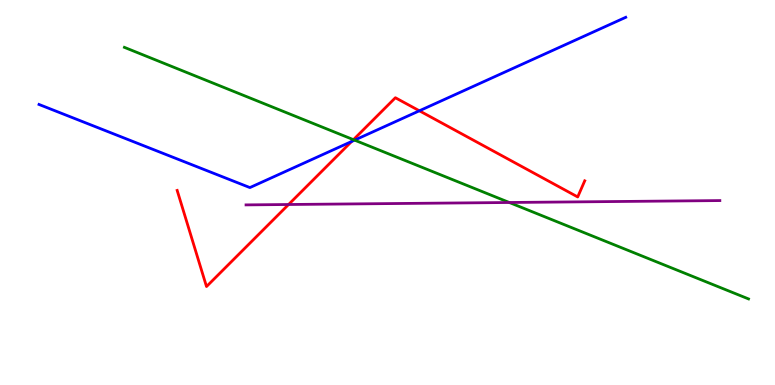[{'lines': ['blue', 'red'], 'intersections': [{'x': 4.54, 'y': 6.32}, {'x': 5.41, 'y': 7.12}]}, {'lines': ['green', 'red'], 'intersections': [{'x': 4.56, 'y': 6.37}]}, {'lines': ['purple', 'red'], 'intersections': [{'x': 3.72, 'y': 4.69}]}, {'lines': ['blue', 'green'], 'intersections': [{'x': 4.58, 'y': 6.36}]}, {'lines': ['blue', 'purple'], 'intersections': []}, {'lines': ['green', 'purple'], 'intersections': [{'x': 6.57, 'y': 4.74}]}]